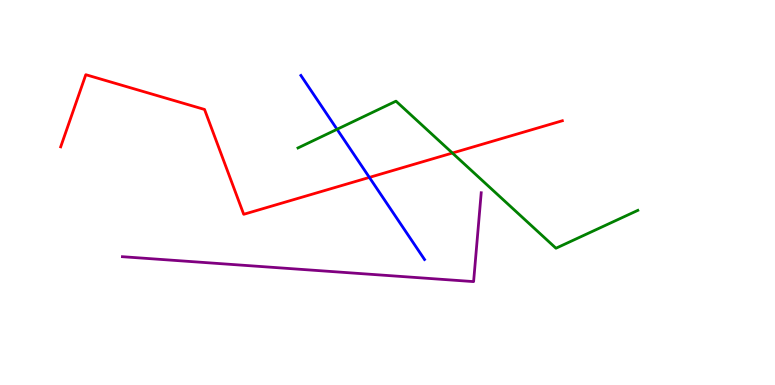[{'lines': ['blue', 'red'], 'intersections': [{'x': 4.77, 'y': 5.39}]}, {'lines': ['green', 'red'], 'intersections': [{'x': 5.84, 'y': 6.03}]}, {'lines': ['purple', 'red'], 'intersections': []}, {'lines': ['blue', 'green'], 'intersections': [{'x': 4.35, 'y': 6.64}]}, {'lines': ['blue', 'purple'], 'intersections': []}, {'lines': ['green', 'purple'], 'intersections': []}]